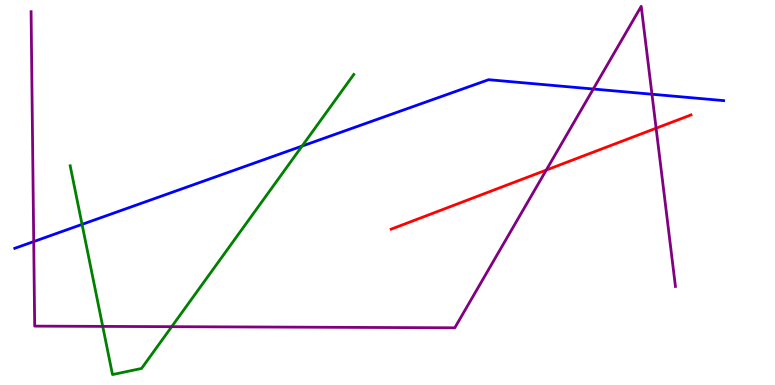[{'lines': ['blue', 'red'], 'intersections': []}, {'lines': ['green', 'red'], 'intersections': []}, {'lines': ['purple', 'red'], 'intersections': [{'x': 7.05, 'y': 5.58}, {'x': 8.47, 'y': 6.67}]}, {'lines': ['blue', 'green'], 'intersections': [{'x': 1.06, 'y': 4.17}, {'x': 3.9, 'y': 6.21}]}, {'lines': ['blue', 'purple'], 'intersections': [{'x': 0.435, 'y': 3.73}, {'x': 7.66, 'y': 7.69}, {'x': 8.41, 'y': 7.55}]}, {'lines': ['green', 'purple'], 'intersections': [{'x': 1.33, 'y': 1.52}, {'x': 2.22, 'y': 1.52}]}]